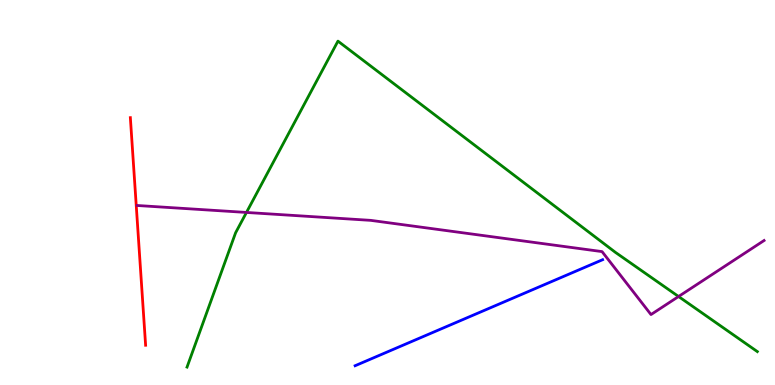[{'lines': ['blue', 'red'], 'intersections': []}, {'lines': ['green', 'red'], 'intersections': []}, {'lines': ['purple', 'red'], 'intersections': []}, {'lines': ['blue', 'green'], 'intersections': []}, {'lines': ['blue', 'purple'], 'intersections': []}, {'lines': ['green', 'purple'], 'intersections': [{'x': 3.18, 'y': 4.48}, {'x': 8.76, 'y': 2.3}]}]